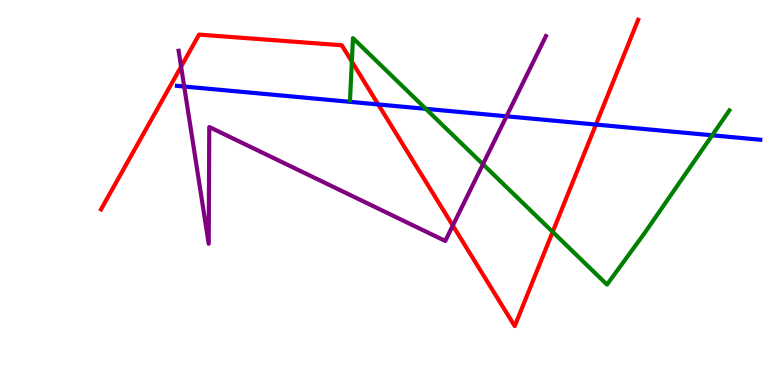[{'lines': ['blue', 'red'], 'intersections': [{'x': 4.88, 'y': 7.29}, {'x': 7.69, 'y': 6.76}]}, {'lines': ['green', 'red'], 'intersections': [{'x': 4.54, 'y': 8.4}, {'x': 7.13, 'y': 3.98}]}, {'lines': ['purple', 'red'], 'intersections': [{'x': 2.34, 'y': 8.27}, {'x': 5.84, 'y': 4.14}]}, {'lines': ['blue', 'green'], 'intersections': [{'x': 5.49, 'y': 7.17}, {'x': 9.19, 'y': 6.49}]}, {'lines': ['blue', 'purple'], 'intersections': [{'x': 2.38, 'y': 7.75}, {'x': 6.54, 'y': 6.98}]}, {'lines': ['green', 'purple'], 'intersections': [{'x': 6.23, 'y': 5.73}]}]